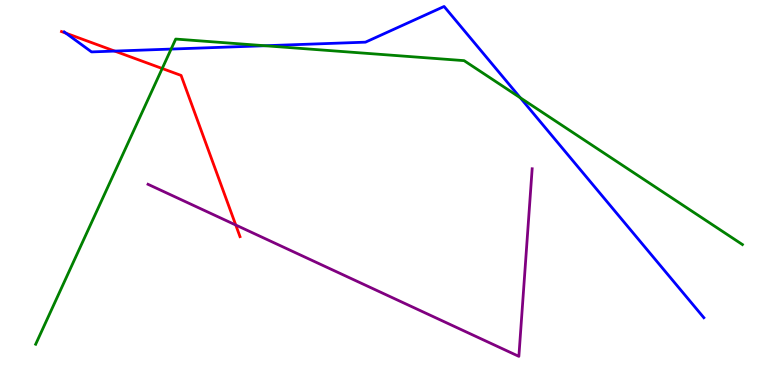[{'lines': ['blue', 'red'], 'intersections': [{'x': 0.851, 'y': 9.14}, {'x': 1.48, 'y': 8.67}]}, {'lines': ['green', 'red'], 'intersections': [{'x': 2.09, 'y': 8.22}]}, {'lines': ['purple', 'red'], 'intersections': [{'x': 3.04, 'y': 4.16}]}, {'lines': ['blue', 'green'], 'intersections': [{'x': 2.21, 'y': 8.73}, {'x': 3.42, 'y': 8.81}, {'x': 6.71, 'y': 7.46}]}, {'lines': ['blue', 'purple'], 'intersections': []}, {'lines': ['green', 'purple'], 'intersections': []}]